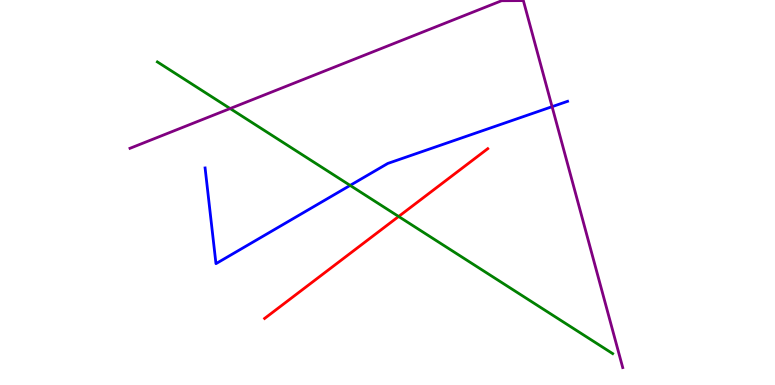[{'lines': ['blue', 'red'], 'intersections': []}, {'lines': ['green', 'red'], 'intersections': [{'x': 5.14, 'y': 4.38}]}, {'lines': ['purple', 'red'], 'intersections': []}, {'lines': ['blue', 'green'], 'intersections': [{'x': 4.52, 'y': 5.18}]}, {'lines': ['blue', 'purple'], 'intersections': [{'x': 7.12, 'y': 7.23}]}, {'lines': ['green', 'purple'], 'intersections': [{'x': 2.97, 'y': 7.18}]}]